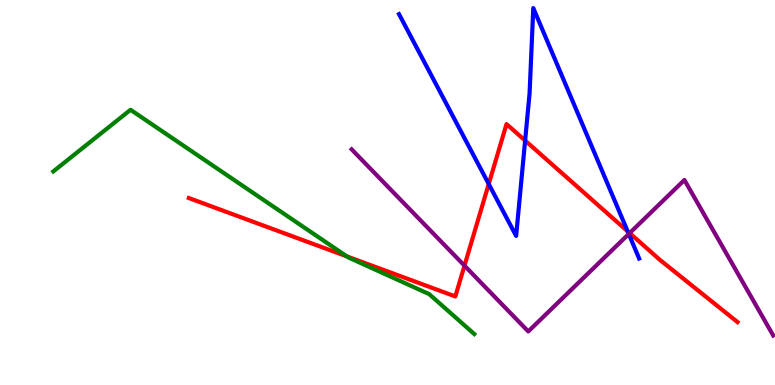[{'lines': ['blue', 'red'], 'intersections': [{'x': 6.31, 'y': 5.22}, {'x': 6.78, 'y': 6.35}, {'x': 8.1, 'y': 3.99}]}, {'lines': ['green', 'red'], 'intersections': [{'x': 4.48, 'y': 3.34}]}, {'lines': ['purple', 'red'], 'intersections': [{'x': 5.99, 'y': 3.1}, {'x': 8.12, 'y': 3.95}]}, {'lines': ['blue', 'green'], 'intersections': []}, {'lines': ['blue', 'purple'], 'intersections': [{'x': 8.11, 'y': 3.92}]}, {'lines': ['green', 'purple'], 'intersections': []}]